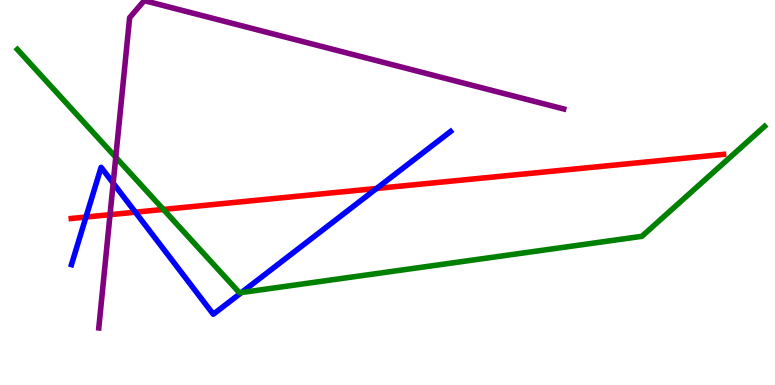[{'lines': ['blue', 'red'], 'intersections': [{'x': 1.11, 'y': 4.36}, {'x': 1.75, 'y': 4.49}, {'x': 4.86, 'y': 5.1}]}, {'lines': ['green', 'red'], 'intersections': [{'x': 2.11, 'y': 4.56}]}, {'lines': ['purple', 'red'], 'intersections': [{'x': 1.42, 'y': 4.42}]}, {'lines': ['blue', 'green'], 'intersections': [{'x': 3.12, 'y': 2.4}]}, {'lines': ['blue', 'purple'], 'intersections': [{'x': 1.46, 'y': 5.24}]}, {'lines': ['green', 'purple'], 'intersections': [{'x': 1.49, 'y': 5.92}]}]